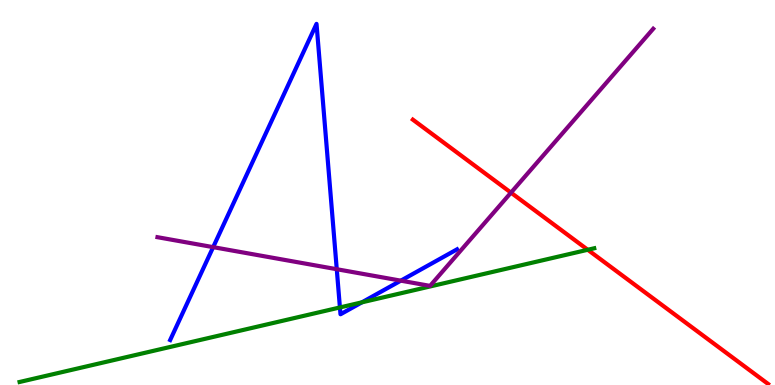[{'lines': ['blue', 'red'], 'intersections': []}, {'lines': ['green', 'red'], 'intersections': [{'x': 7.58, 'y': 3.51}]}, {'lines': ['purple', 'red'], 'intersections': [{'x': 6.59, 'y': 5.0}]}, {'lines': ['blue', 'green'], 'intersections': [{'x': 4.39, 'y': 2.01}, {'x': 4.67, 'y': 2.15}]}, {'lines': ['blue', 'purple'], 'intersections': [{'x': 2.75, 'y': 3.58}, {'x': 4.35, 'y': 3.01}, {'x': 5.17, 'y': 2.71}]}, {'lines': ['green', 'purple'], 'intersections': []}]